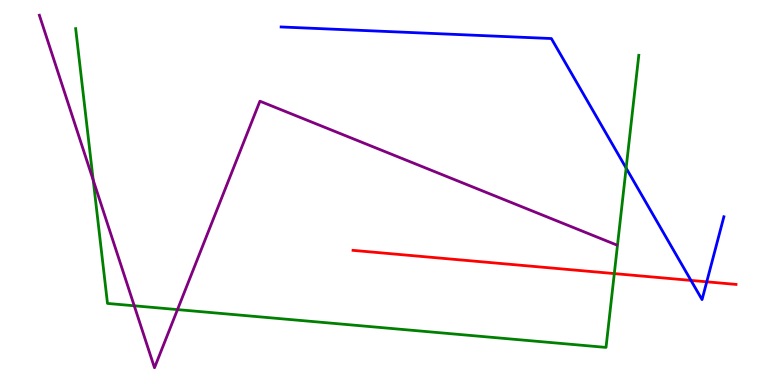[{'lines': ['blue', 'red'], 'intersections': [{'x': 8.92, 'y': 2.72}, {'x': 9.12, 'y': 2.68}]}, {'lines': ['green', 'red'], 'intersections': [{'x': 7.93, 'y': 2.89}]}, {'lines': ['purple', 'red'], 'intersections': []}, {'lines': ['blue', 'green'], 'intersections': [{'x': 8.08, 'y': 5.63}]}, {'lines': ['blue', 'purple'], 'intersections': []}, {'lines': ['green', 'purple'], 'intersections': [{'x': 1.2, 'y': 5.32}, {'x': 1.73, 'y': 2.06}, {'x': 2.29, 'y': 1.96}]}]